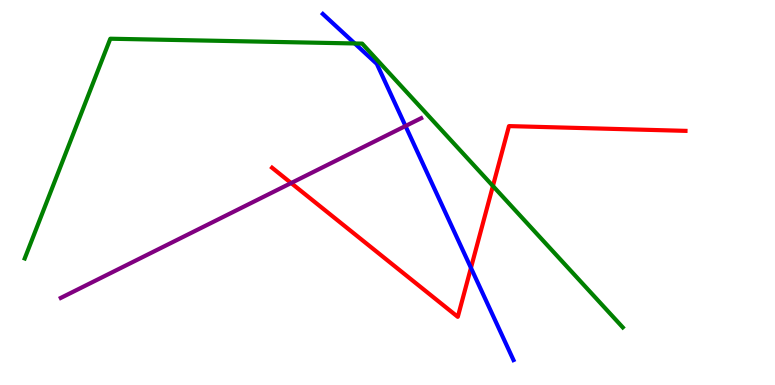[{'lines': ['blue', 'red'], 'intersections': [{'x': 6.08, 'y': 3.04}]}, {'lines': ['green', 'red'], 'intersections': [{'x': 6.36, 'y': 5.17}]}, {'lines': ['purple', 'red'], 'intersections': [{'x': 3.76, 'y': 5.25}]}, {'lines': ['blue', 'green'], 'intersections': [{'x': 4.58, 'y': 8.87}]}, {'lines': ['blue', 'purple'], 'intersections': [{'x': 5.23, 'y': 6.73}]}, {'lines': ['green', 'purple'], 'intersections': []}]